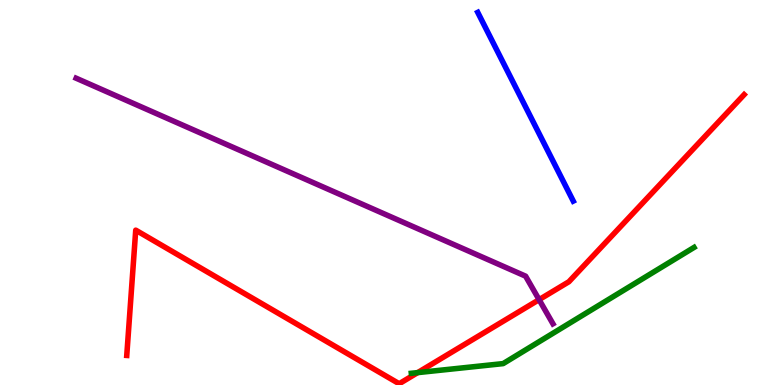[{'lines': ['blue', 'red'], 'intersections': []}, {'lines': ['green', 'red'], 'intersections': [{'x': 5.39, 'y': 0.322}]}, {'lines': ['purple', 'red'], 'intersections': [{'x': 6.96, 'y': 2.22}]}, {'lines': ['blue', 'green'], 'intersections': []}, {'lines': ['blue', 'purple'], 'intersections': []}, {'lines': ['green', 'purple'], 'intersections': []}]